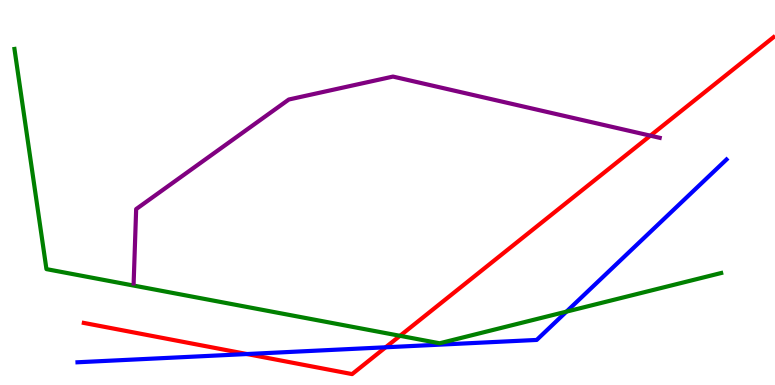[{'lines': ['blue', 'red'], 'intersections': [{'x': 3.19, 'y': 0.804}, {'x': 4.98, 'y': 0.98}]}, {'lines': ['green', 'red'], 'intersections': [{'x': 5.16, 'y': 1.28}]}, {'lines': ['purple', 'red'], 'intersections': [{'x': 8.39, 'y': 6.48}]}, {'lines': ['blue', 'green'], 'intersections': [{'x': 7.31, 'y': 1.91}]}, {'lines': ['blue', 'purple'], 'intersections': []}, {'lines': ['green', 'purple'], 'intersections': []}]